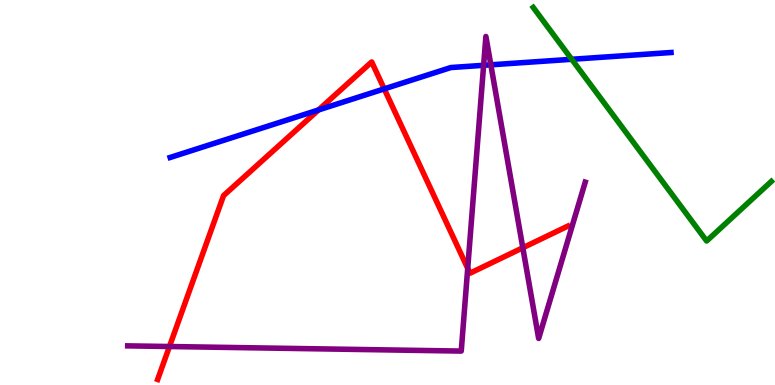[{'lines': ['blue', 'red'], 'intersections': [{'x': 4.11, 'y': 7.14}, {'x': 4.96, 'y': 7.69}]}, {'lines': ['green', 'red'], 'intersections': []}, {'lines': ['purple', 'red'], 'intersections': [{'x': 2.19, 'y': 1.0}, {'x': 6.04, 'y': 3.03}, {'x': 6.75, 'y': 3.56}]}, {'lines': ['blue', 'green'], 'intersections': [{'x': 7.38, 'y': 8.46}]}, {'lines': ['blue', 'purple'], 'intersections': [{'x': 6.24, 'y': 8.3}, {'x': 6.33, 'y': 8.32}]}, {'lines': ['green', 'purple'], 'intersections': []}]